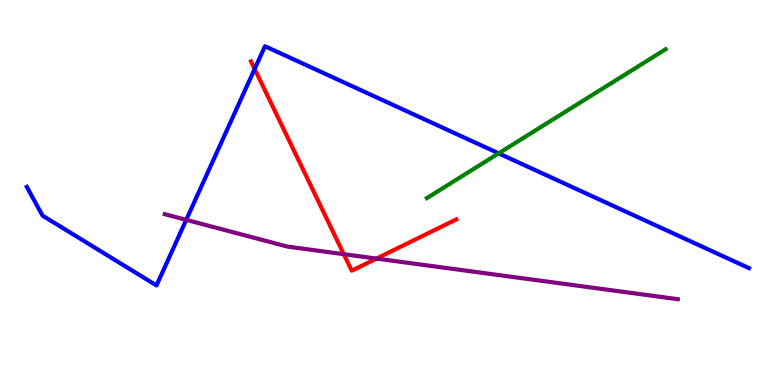[{'lines': ['blue', 'red'], 'intersections': [{'x': 3.29, 'y': 8.21}]}, {'lines': ['green', 'red'], 'intersections': []}, {'lines': ['purple', 'red'], 'intersections': [{'x': 4.44, 'y': 3.4}, {'x': 4.86, 'y': 3.28}]}, {'lines': ['blue', 'green'], 'intersections': [{'x': 6.43, 'y': 6.02}]}, {'lines': ['blue', 'purple'], 'intersections': [{'x': 2.4, 'y': 4.29}]}, {'lines': ['green', 'purple'], 'intersections': []}]